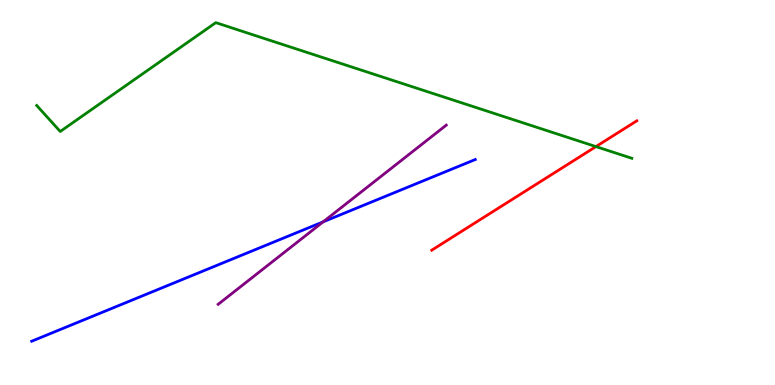[{'lines': ['blue', 'red'], 'intersections': []}, {'lines': ['green', 'red'], 'intersections': [{'x': 7.69, 'y': 6.19}]}, {'lines': ['purple', 'red'], 'intersections': []}, {'lines': ['blue', 'green'], 'intersections': []}, {'lines': ['blue', 'purple'], 'intersections': [{'x': 4.17, 'y': 4.24}]}, {'lines': ['green', 'purple'], 'intersections': []}]